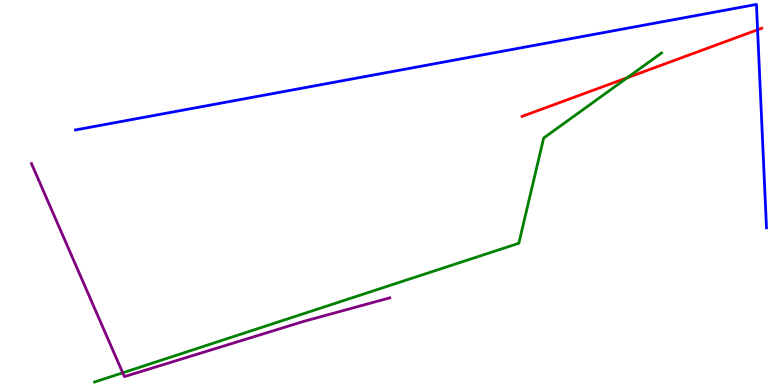[{'lines': ['blue', 'red'], 'intersections': [{'x': 9.78, 'y': 9.23}]}, {'lines': ['green', 'red'], 'intersections': [{'x': 8.09, 'y': 7.98}]}, {'lines': ['purple', 'red'], 'intersections': []}, {'lines': ['blue', 'green'], 'intersections': []}, {'lines': ['blue', 'purple'], 'intersections': []}, {'lines': ['green', 'purple'], 'intersections': [{'x': 1.58, 'y': 0.316}]}]